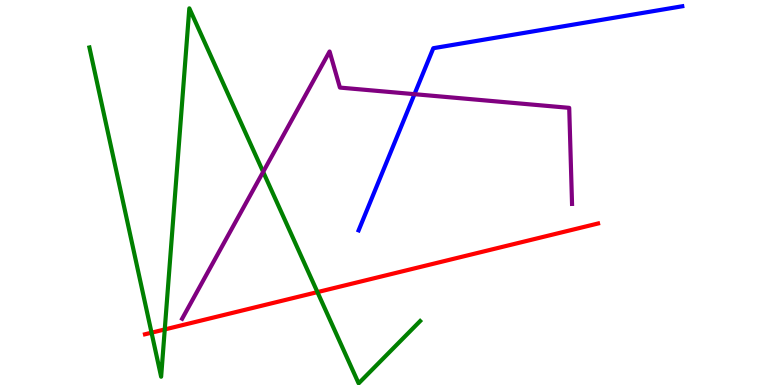[{'lines': ['blue', 'red'], 'intersections': []}, {'lines': ['green', 'red'], 'intersections': [{'x': 1.96, 'y': 1.36}, {'x': 2.13, 'y': 1.44}, {'x': 4.1, 'y': 2.41}]}, {'lines': ['purple', 'red'], 'intersections': []}, {'lines': ['blue', 'green'], 'intersections': []}, {'lines': ['blue', 'purple'], 'intersections': [{'x': 5.35, 'y': 7.55}]}, {'lines': ['green', 'purple'], 'intersections': [{'x': 3.4, 'y': 5.54}]}]